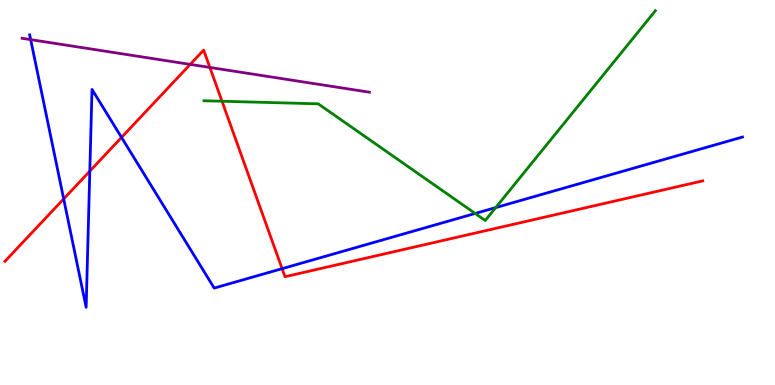[{'lines': ['blue', 'red'], 'intersections': [{'x': 0.822, 'y': 4.83}, {'x': 1.16, 'y': 5.56}, {'x': 1.57, 'y': 6.43}, {'x': 3.64, 'y': 3.02}]}, {'lines': ['green', 'red'], 'intersections': [{'x': 2.86, 'y': 7.37}]}, {'lines': ['purple', 'red'], 'intersections': [{'x': 2.45, 'y': 8.33}, {'x': 2.71, 'y': 8.25}]}, {'lines': ['blue', 'green'], 'intersections': [{'x': 6.13, 'y': 4.46}, {'x': 6.4, 'y': 4.61}]}, {'lines': ['blue', 'purple'], 'intersections': [{'x': 0.396, 'y': 8.97}]}, {'lines': ['green', 'purple'], 'intersections': []}]